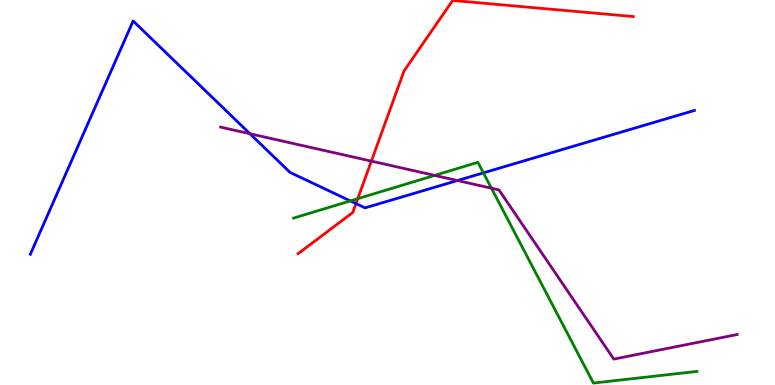[{'lines': ['blue', 'red'], 'intersections': [{'x': 4.59, 'y': 4.71}]}, {'lines': ['green', 'red'], 'intersections': [{'x': 4.62, 'y': 4.84}]}, {'lines': ['purple', 'red'], 'intersections': [{'x': 4.79, 'y': 5.81}]}, {'lines': ['blue', 'green'], 'intersections': [{'x': 4.52, 'y': 4.78}, {'x': 6.24, 'y': 5.51}]}, {'lines': ['blue', 'purple'], 'intersections': [{'x': 3.23, 'y': 6.53}, {'x': 5.9, 'y': 5.31}]}, {'lines': ['green', 'purple'], 'intersections': [{'x': 5.61, 'y': 5.44}, {'x': 6.34, 'y': 5.11}]}]